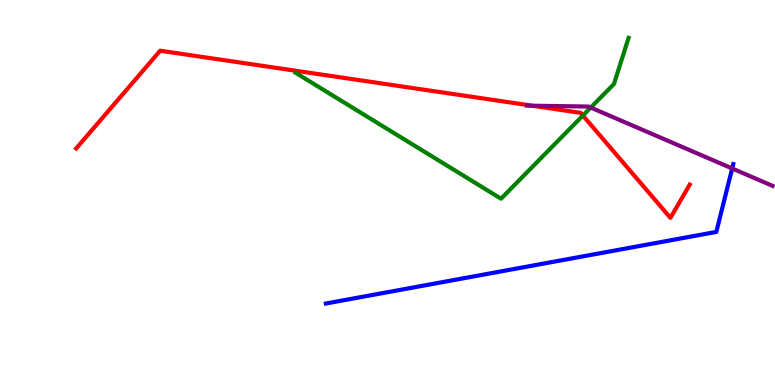[{'lines': ['blue', 'red'], 'intersections': []}, {'lines': ['green', 'red'], 'intersections': [{'x': 7.52, 'y': 7.0}]}, {'lines': ['purple', 'red'], 'intersections': [{'x': 6.87, 'y': 7.25}]}, {'lines': ['blue', 'green'], 'intersections': []}, {'lines': ['blue', 'purple'], 'intersections': [{'x': 9.45, 'y': 5.62}]}, {'lines': ['green', 'purple'], 'intersections': [{'x': 7.62, 'y': 7.21}]}]